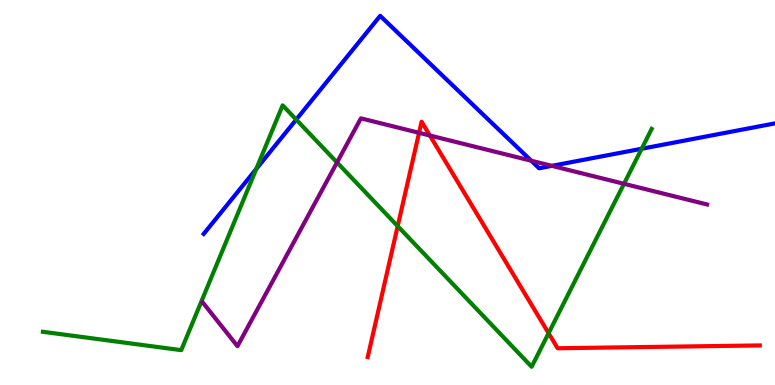[{'lines': ['blue', 'red'], 'intersections': []}, {'lines': ['green', 'red'], 'intersections': [{'x': 5.13, 'y': 4.13}, {'x': 7.08, 'y': 1.35}]}, {'lines': ['purple', 'red'], 'intersections': [{'x': 5.41, 'y': 6.55}, {'x': 5.55, 'y': 6.48}]}, {'lines': ['blue', 'green'], 'intersections': [{'x': 3.31, 'y': 5.61}, {'x': 3.82, 'y': 6.89}, {'x': 8.28, 'y': 6.14}]}, {'lines': ['blue', 'purple'], 'intersections': [{'x': 6.86, 'y': 5.83}, {'x': 7.12, 'y': 5.69}]}, {'lines': ['green', 'purple'], 'intersections': [{'x': 4.35, 'y': 5.78}, {'x': 8.05, 'y': 5.23}]}]